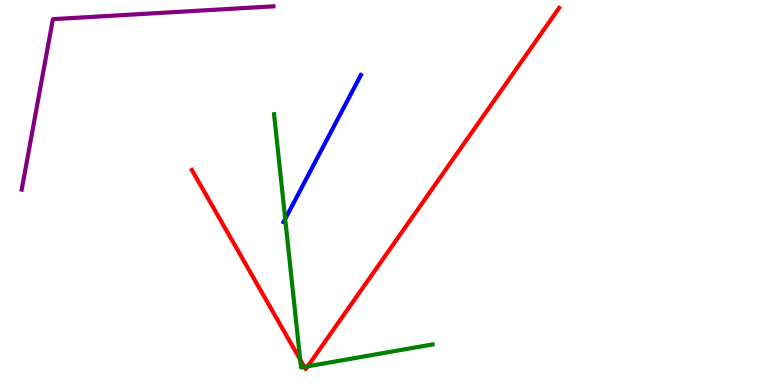[{'lines': ['blue', 'red'], 'intersections': []}, {'lines': ['green', 'red'], 'intersections': [{'x': 3.87, 'y': 0.663}, {'x': 3.93, 'y': 0.47}, {'x': 3.97, 'y': 0.485}]}, {'lines': ['purple', 'red'], 'intersections': []}, {'lines': ['blue', 'green'], 'intersections': [{'x': 3.68, 'y': 4.31}]}, {'lines': ['blue', 'purple'], 'intersections': []}, {'lines': ['green', 'purple'], 'intersections': []}]